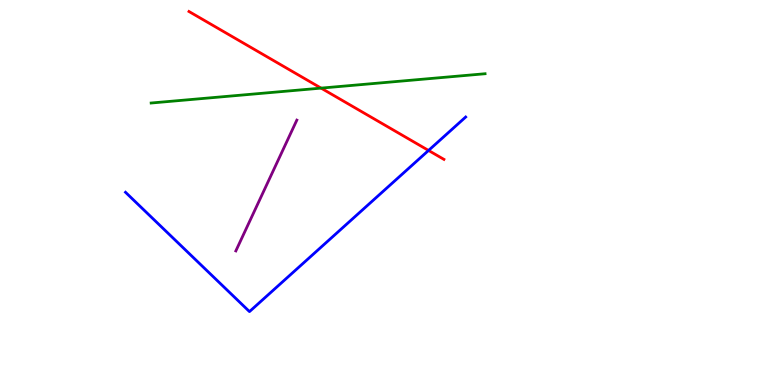[{'lines': ['blue', 'red'], 'intersections': [{'x': 5.53, 'y': 6.09}]}, {'lines': ['green', 'red'], 'intersections': [{'x': 4.14, 'y': 7.71}]}, {'lines': ['purple', 'red'], 'intersections': []}, {'lines': ['blue', 'green'], 'intersections': []}, {'lines': ['blue', 'purple'], 'intersections': []}, {'lines': ['green', 'purple'], 'intersections': []}]